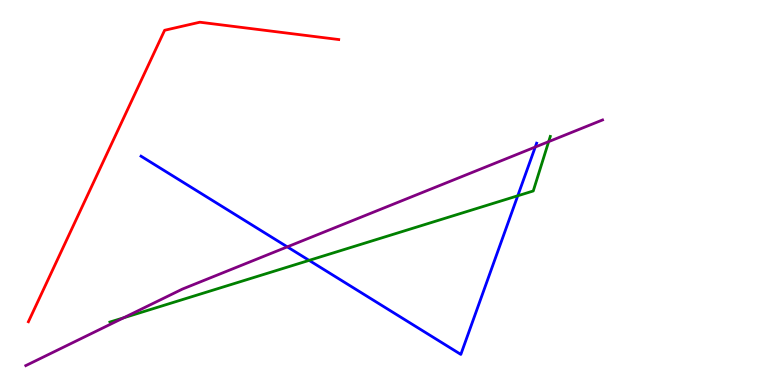[{'lines': ['blue', 'red'], 'intersections': []}, {'lines': ['green', 'red'], 'intersections': []}, {'lines': ['purple', 'red'], 'intersections': []}, {'lines': ['blue', 'green'], 'intersections': [{'x': 3.99, 'y': 3.24}, {'x': 6.68, 'y': 4.92}]}, {'lines': ['blue', 'purple'], 'intersections': [{'x': 3.71, 'y': 3.59}, {'x': 6.91, 'y': 6.18}]}, {'lines': ['green', 'purple'], 'intersections': [{'x': 1.6, 'y': 1.75}, {'x': 7.08, 'y': 6.32}]}]